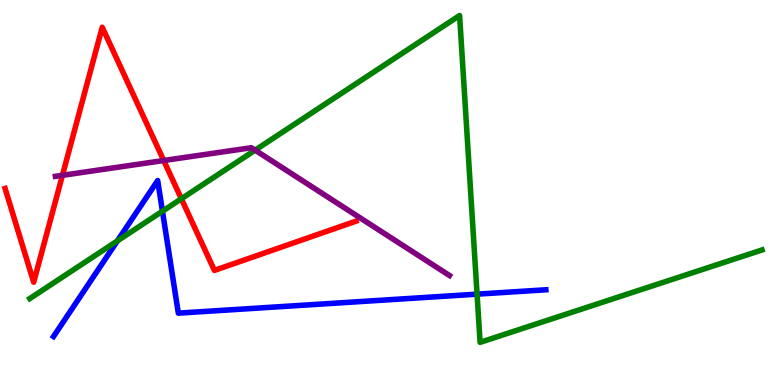[{'lines': ['blue', 'red'], 'intersections': []}, {'lines': ['green', 'red'], 'intersections': [{'x': 2.34, 'y': 4.84}]}, {'lines': ['purple', 'red'], 'intersections': [{'x': 0.806, 'y': 5.45}, {'x': 2.11, 'y': 5.83}]}, {'lines': ['blue', 'green'], 'intersections': [{'x': 1.51, 'y': 3.74}, {'x': 2.1, 'y': 4.51}, {'x': 6.16, 'y': 2.36}]}, {'lines': ['blue', 'purple'], 'intersections': []}, {'lines': ['green', 'purple'], 'intersections': [{'x': 3.29, 'y': 6.1}]}]